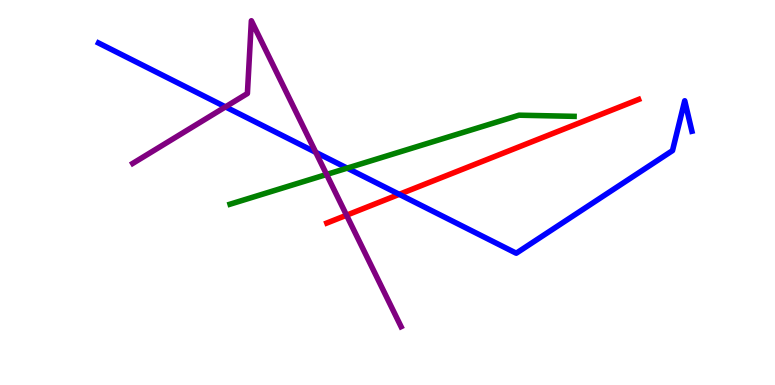[{'lines': ['blue', 'red'], 'intersections': [{'x': 5.15, 'y': 4.95}]}, {'lines': ['green', 'red'], 'intersections': []}, {'lines': ['purple', 'red'], 'intersections': [{'x': 4.47, 'y': 4.41}]}, {'lines': ['blue', 'green'], 'intersections': [{'x': 4.48, 'y': 5.63}]}, {'lines': ['blue', 'purple'], 'intersections': [{'x': 2.91, 'y': 7.22}, {'x': 4.07, 'y': 6.04}]}, {'lines': ['green', 'purple'], 'intersections': [{'x': 4.21, 'y': 5.47}]}]